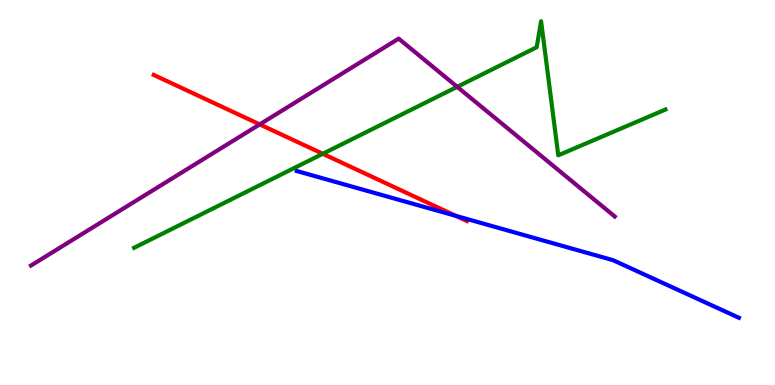[{'lines': ['blue', 'red'], 'intersections': [{'x': 5.88, 'y': 4.39}]}, {'lines': ['green', 'red'], 'intersections': [{'x': 4.16, 'y': 6.01}]}, {'lines': ['purple', 'red'], 'intersections': [{'x': 3.35, 'y': 6.77}]}, {'lines': ['blue', 'green'], 'intersections': []}, {'lines': ['blue', 'purple'], 'intersections': []}, {'lines': ['green', 'purple'], 'intersections': [{'x': 5.9, 'y': 7.74}]}]